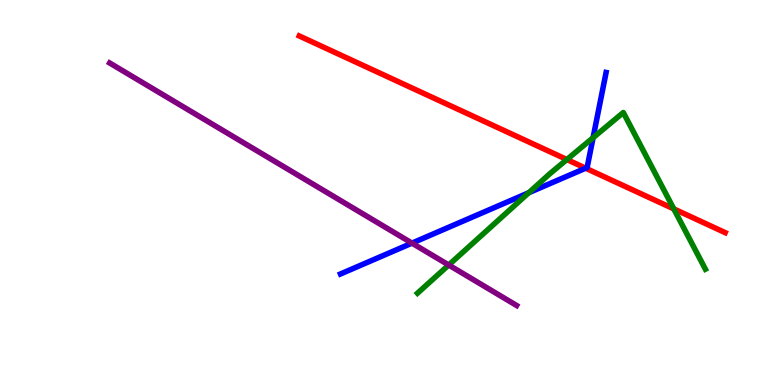[{'lines': ['blue', 'red'], 'intersections': [{'x': 7.56, 'y': 5.63}]}, {'lines': ['green', 'red'], 'intersections': [{'x': 7.31, 'y': 5.86}, {'x': 8.69, 'y': 4.57}]}, {'lines': ['purple', 'red'], 'intersections': []}, {'lines': ['blue', 'green'], 'intersections': [{'x': 6.82, 'y': 4.99}, {'x': 7.65, 'y': 6.42}]}, {'lines': ['blue', 'purple'], 'intersections': [{'x': 5.32, 'y': 3.69}]}, {'lines': ['green', 'purple'], 'intersections': [{'x': 5.79, 'y': 3.12}]}]